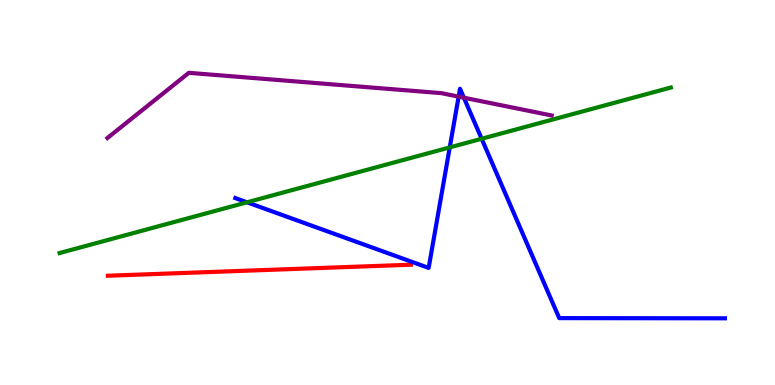[{'lines': ['blue', 'red'], 'intersections': []}, {'lines': ['green', 'red'], 'intersections': []}, {'lines': ['purple', 'red'], 'intersections': []}, {'lines': ['blue', 'green'], 'intersections': [{'x': 3.19, 'y': 4.75}, {'x': 5.8, 'y': 6.17}, {'x': 6.21, 'y': 6.4}]}, {'lines': ['blue', 'purple'], 'intersections': [{'x': 5.92, 'y': 7.49}, {'x': 5.99, 'y': 7.46}]}, {'lines': ['green', 'purple'], 'intersections': []}]